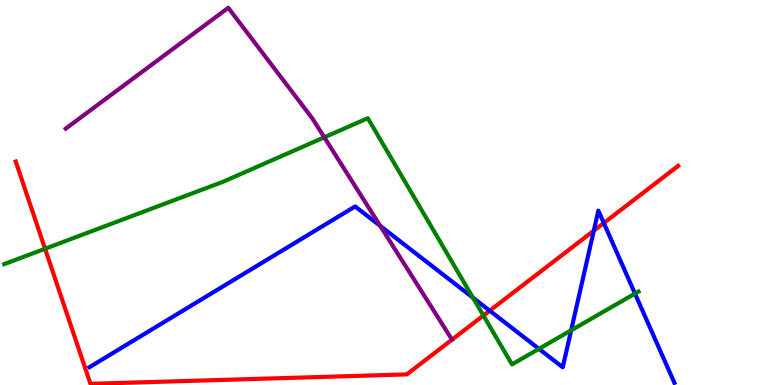[{'lines': ['blue', 'red'], 'intersections': [{'x': 6.32, 'y': 1.93}, {'x': 7.66, 'y': 4.01}, {'x': 7.79, 'y': 4.21}]}, {'lines': ['green', 'red'], 'intersections': [{'x': 0.581, 'y': 3.54}, {'x': 6.24, 'y': 1.8}]}, {'lines': ['purple', 'red'], 'intersections': []}, {'lines': ['blue', 'green'], 'intersections': [{'x': 6.1, 'y': 2.27}, {'x': 6.95, 'y': 0.939}, {'x': 7.37, 'y': 1.42}, {'x': 8.19, 'y': 2.37}]}, {'lines': ['blue', 'purple'], 'intersections': [{'x': 4.91, 'y': 4.13}]}, {'lines': ['green', 'purple'], 'intersections': [{'x': 4.18, 'y': 6.43}]}]